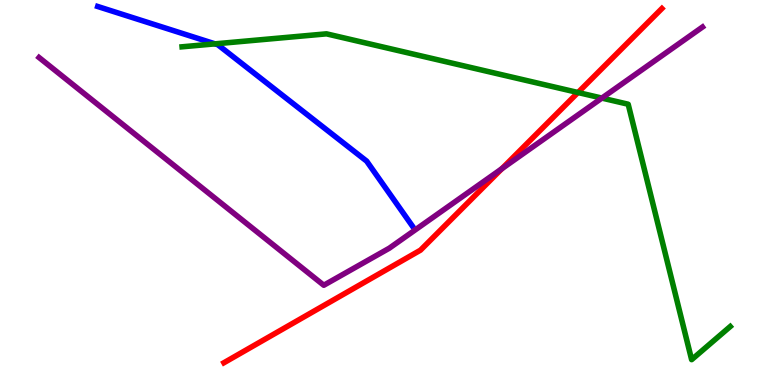[{'lines': ['blue', 'red'], 'intersections': []}, {'lines': ['green', 'red'], 'intersections': [{'x': 7.46, 'y': 7.6}]}, {'lines': ['purple', 'red'], 'intersections': [{'x': 6.48, 'y': 5.62}]}, {'lines': ['blue', 'green'], 'intersections': [{'x': 2.77, 'y': 8.86}]}, {'lines': ['blue', 'purple'], 'intersections': []}, {'lines': ['green', 'purple'], 'intersections': [{'x': 7.77, 'y': 7.45}]}]